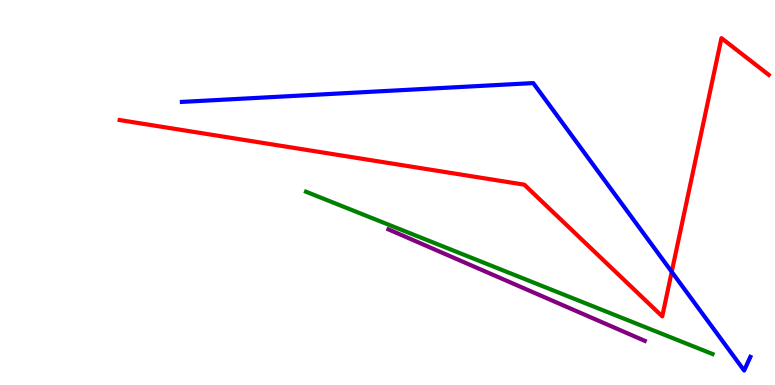[{'lines': ['blue', 'red'], 'intersections': [{'x': 8.67, 'y': 2.94}]}, {'lines': ['green', 'red'], 'intersections': []}, {'lines': ['purple', 'red'], 'intersections': []}, {'lines': ['blue', 'green'], 'intersections': []}, {'lines': ['blue', 'purple'], 'intersections': []}, {'lines': ['green', 'purple'], 'intersections': []}]